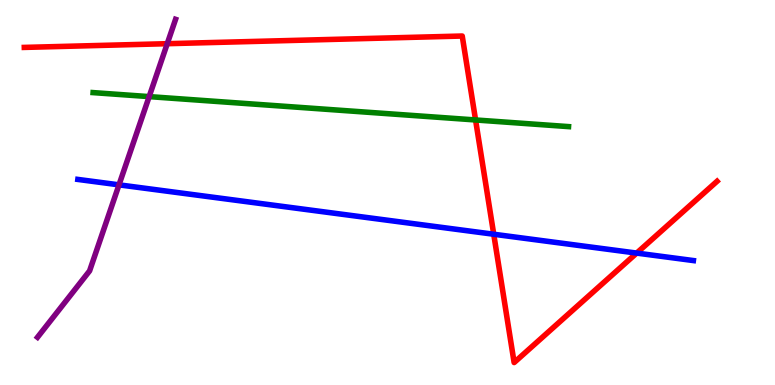[{'lines': ['blue', 'red'], 'intersections': [{'x': 6.37, 'y': 3.92}, {'x': 8.22, 'y': 3.43}]}, {'lines': ['green', 'red'], 'intersections': [{'x': 6.14, 'y': 6.88}]}, {'lines': ['purple', 'red'], 'intersections': [{'x': 2.16, 'y': 8.87}]}, {'lines': ['blue', 'green'], 'intersections': []}, {'lines': ['blue', 'purple'], 'intersections': [{'x': 1.54, 'y': 5.2}]}, {'lines': ['green', 'purple'], 'intersections': [{'x': 1.92, 'y': 7.49}]}]